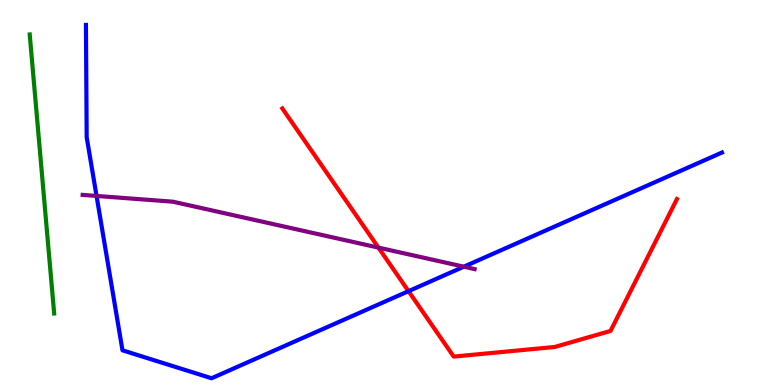[{'lines': ['blue', 'red'], 'intersections': [{'x': 5.27, 'y': 2.44}]}, {'lines': ['green', 'red'], 'intersections': []}, {'lines': ['purple', 'red'], 'intersections': [{'x': 4.88, 'y': 3.57}]}, {'lines': ['blue', 'green'], 'intersections': []}, {'lines': ['blue', 'purple'], 'intersections': [{'x': 1.25, 'y': 4.91}, {'x': 5.98, 'y': 3.07}]}, {'lines': ['green', 'purple'], 'intersections': []}]